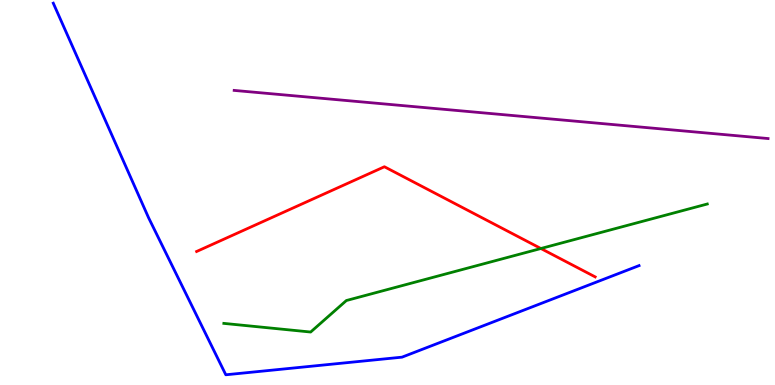[{'lines': ['blue', 'red'], 'intersections': []}, {'lines': ['green', 'red'], 'intersections': [{'x': 6.98, 'y': 3.55}]}, {'lines': ['purple', 'red'], 'intersections': []}, {'lines': ['blue', 'green'], 'intersections': []}, {'lines': ['blue', 'purple'], 'intersections': []}, {'lines': ['green', 'purple'], 'intersections': []}]